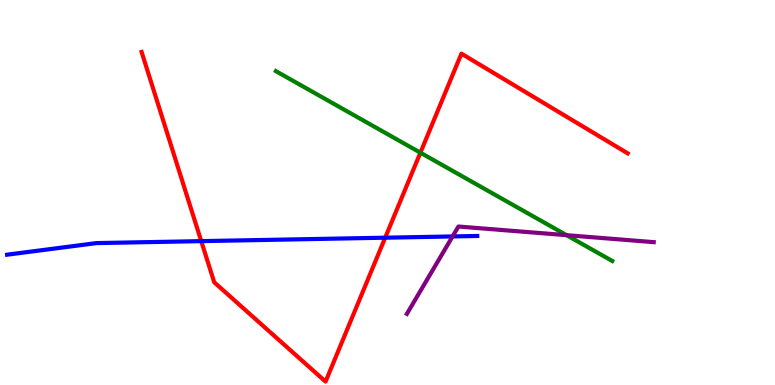[{'lines': ['blue', 'red'], 'intersections': [{'x': 2.6, 'y': 3.74}, {'x': 4.97, 'y': 3.83}]}, {'lines': ['green', 'red'], 'intersections': [{'x': 5.42, 'y': 6.03}]}, {'lines': ['purple', 'red'], 'intersections': []}, {'lines': ['blue', 'green'], 'intersections': []}, {'lines': ['blue', 'purple'], 'intersections': [{'x': 5.84, 'y': 3.86}]}, {'lines': ['green', 'purple'], 'intersections': [{'x': 7.31, 'y': 3.89}]}]